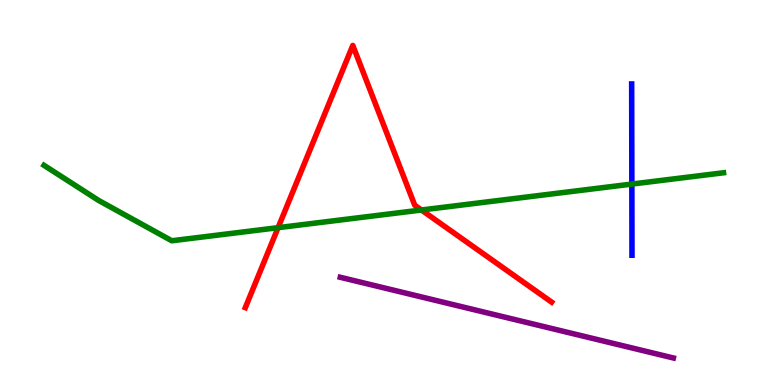[{'lines': ['blue', 'red'], 'intersections': []}, {'lines': ['green', 'red'], 'intersections': [{'x': 3.59, 'y': 4.09}, {'x': 5.44, 'y': 4.55}]}, {'lines': ['purple', 'red'], 'intersections': []}, {'lines': ['blue', 'green'], 'intersections': [{'x': 8.15, 'y': 5.22}]}, {'lines': ['blue', 'purple'], 'intersections': []}, {'lines': ['green', 'purple'], 'intersections': []}]